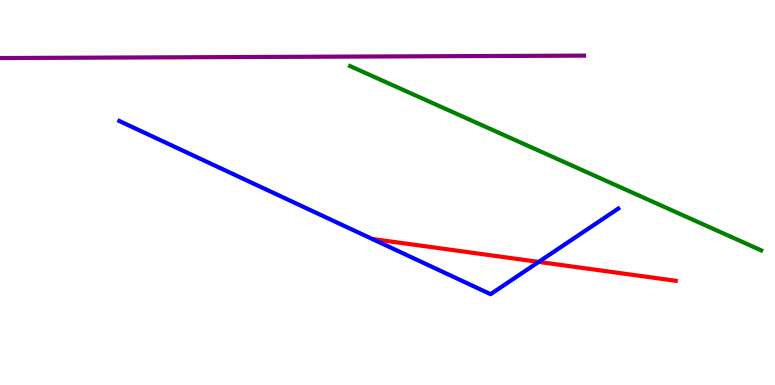[{'lines': ['blue', 'red'], 'intersections': [{'x': 6.95, 'y': 3.2}]}, {'lines': ['green', 'red'], 'intersections': []}, {'lines': ['purple', 'red'], 'intersections': []}, {'lines': ['blue', 'green'], 'intersections': []}, {'lines': ['blue', 'purple'], 'intersections': []}, {'lines': ['green', 'purple'], 'intersections': []}]